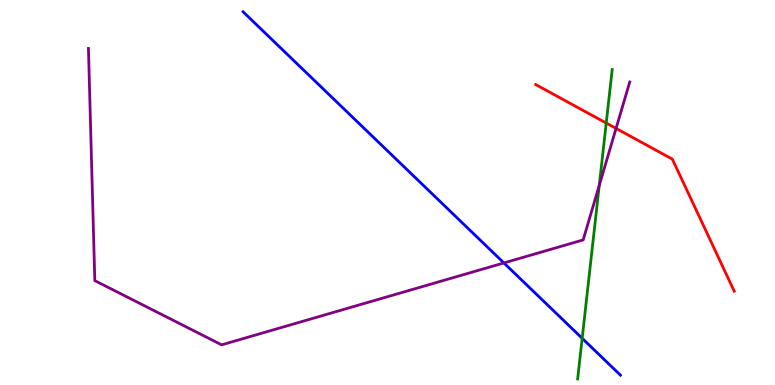[{'lines': ['blue', 'red'], 'intersections': []}, {'lines': ['green', 'red'], 'intersections': [{'x': 7.82, 'y': 6.8}]}, {'lines': ['purple', 'red'], 'intersections': [{'x': 7.95, 'y': 6.66}]}, {'lines': ['blue', 'green'], 'intersections': [{'x': 7.51, 'y': 1.21}]}, {'lines': ['blue', 'purple'], 'intersections': [{'x': 6.5, 'y': 3.17}]}, {'lines': ['green', 'purple'], 'intersections': [{'x': 7.73, 'y': 5.19}]}]